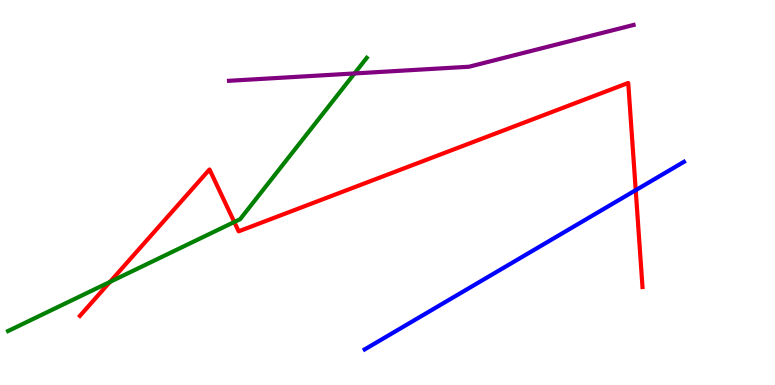[{'lines': ['blue', 'red'], 'intersections': [{'x': 8.2, 'y': 5.06}]}, {'lines': ['green', 'red'], 'intersections': [{'x': 1.42, 'y': 2.68}, {'x': 3.02, 'y': 4.23}]}, {'lines': ['purple', 'red'], 'intersections': []}, {'lines': ['blue', 'green'], 'intersections': []}, {'lines': ['blue', 'purple'], 'intersections': []}, {'lines': ['green', 'purple'], 'intersections': [{'x': 4.57, 'y': 8.09}]}]